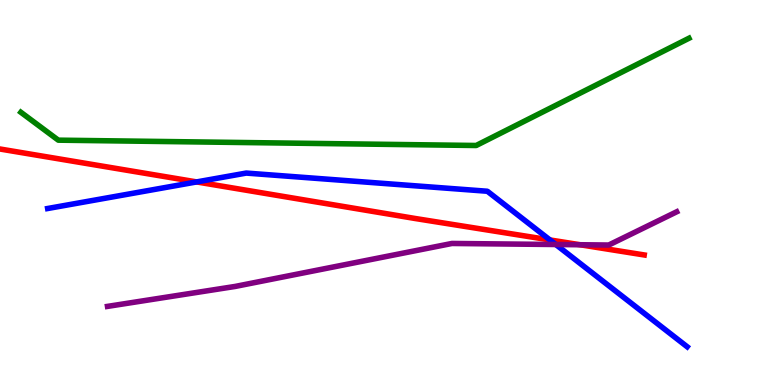[{'lines': ['blue', 'red'], 'intersections': [{'x': 2.54, 'y': 5.27}, {'x': 7.1, 'y': 3.77}]}, {'lines': ['green', 'red'], 'intersections': []}, {'lines': ['purple', 'red'], 'intersections': [{'x': 7.48, 'y': 3.64}]}, {'lines': ['blue', 'green'], 'intersections': []}, {'lines': ['blue', 'purple'], 'intersections': [{'x': 7.17, 'y': 3.65}]}, {'lines': ['green', 'purple'], 'intersections': []}]